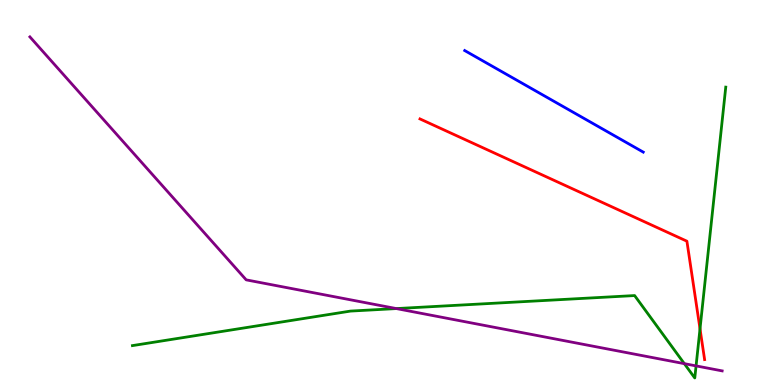[{'lines': ['blue', 'red'], 'intersections': []}, {'lines': ['green', 'red'], 'intersections': [{'x': 9.03, 'y': 1.46}]}, {'lines': ['purple', 'red'], 'intersections': []}, {'lines': ['blue', 'green'], 'intersections': []}, {'lines': ['blue', 'purple'], 'intersections': []}, {'lines': ['green', 'purple'], 'intersections': [{'x': 5.11, 'y': 1.98}, {'x': 8.83, 'y': 0.554}, {'x': 8.98, 'y': 0.496}]}]